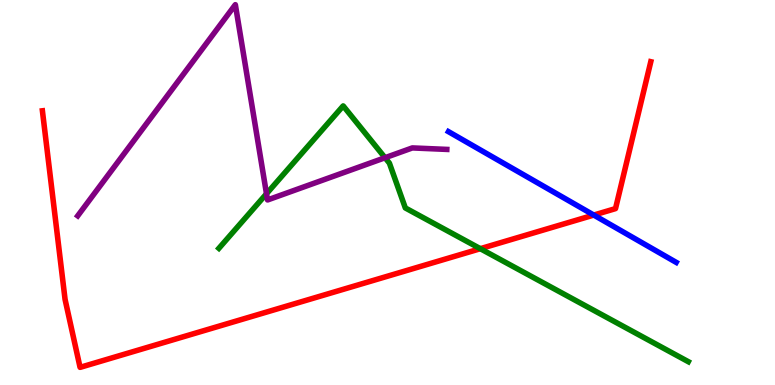[{'lines': ['blue', 'red'], 'intersections': [{'x': 7.66, 'y': 4.41}]}, {'lines': ['green', 'red'], 'intersections': [{'x': 6.2, 'y': 3.54}]}, {'lines': ['purple', 'red'], 'intersections': []}, {'lines': ['blue', 'green'], 'intersections': []}, {'lines': ['blue', 'purple'], 'intersections': []}, {'lines': ['green', 'purple'], 'intersections': [{'x': 3.44, 'y': 4.97}, {'x': 4.97, 'y': 5.9}]}]